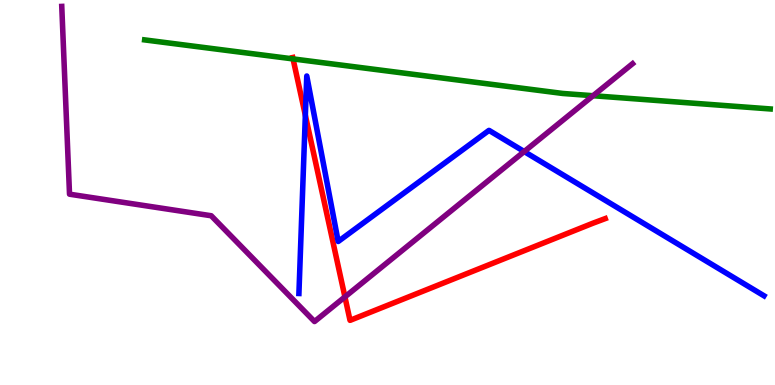[{'lines': ['blue', 'red'], 'intersections': [{'x': 3.94, 'y': 7.01}]}, {'lines': ['green', 'red'], 'intersections': [{'x': 3.78, 'y': 8.47}]}, {'lines': ['purple', 'red'], 'intersections': [{'x': 4.45, 'y': 2.29}]}, {'lines': ['blue', 'green'], 'intersections': []}, {'lines': ['blue', 'purple'], 'intersections': [{'x': 6.76, 'y': 6.06}]}, {'lines': ['green', 'purple'], 'intersections': [{'x': 7.65, 'y': 7.51}]}]